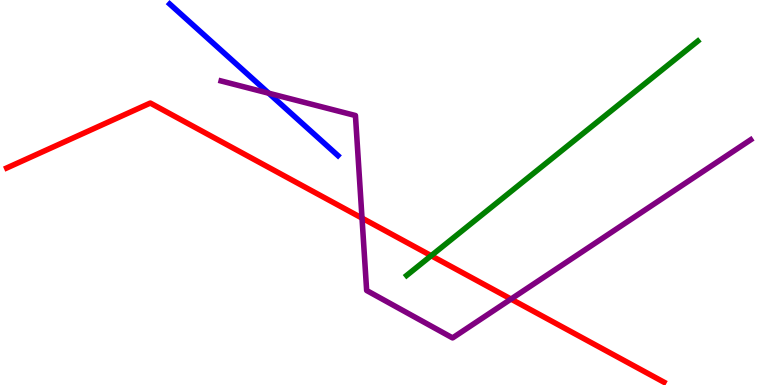[{'lines': ['blue', 'red'], 'intersections': []}, {'lines': ['green', 'red'], 'intersections': [{'x': 5.56, 'y': 3.36}]}, {'lines': ['purple', 'red'], 'intersections': [{'x': 4.67, 'y': 4.34}, {'x': 6.59, 'y': 2.23}]}, {'lines': ['blue', 'green'], 'intersections': []}, {'lines': ['blue', 'purple'], 'intersections': [{'x': 3.47, 'y': 7.58}]}, {'lines': ['green', 'purple'], 'intersections': []}]